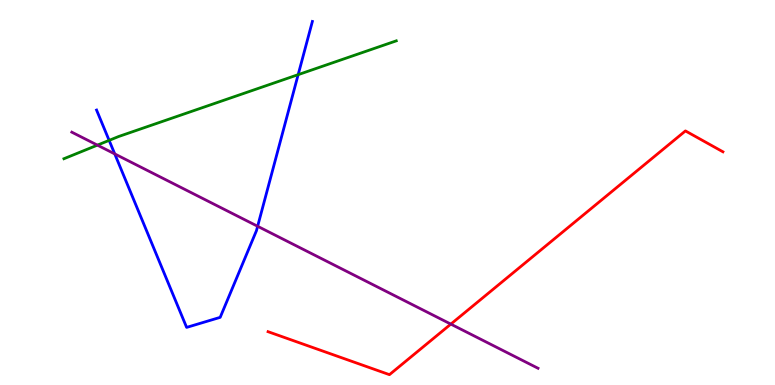[{'lines': ['blue', 'red'], 'intersections': []}, {'lines': ['green', 'red'], 'intersections': []}, {'lines': ['purple', 'red'], 'intersections': [{'x': 5.82, 'y': 1.58}]}, {'lines': ['blue', 'green'], 'intersections': [{'x': 1.41, 'y': 6.35}, {'x': 3.85, 'y': 8.06}]}, {'lines': ['blue', 'purple'], 'intersections': [{'x': 1.48, 'y': 6.0}, {'x': 3.32, 'y': 4.12}]}, {'lines': ['green', 'purple'], 'intersections': [{'x': 1.26, 'y': 6.23}]}]